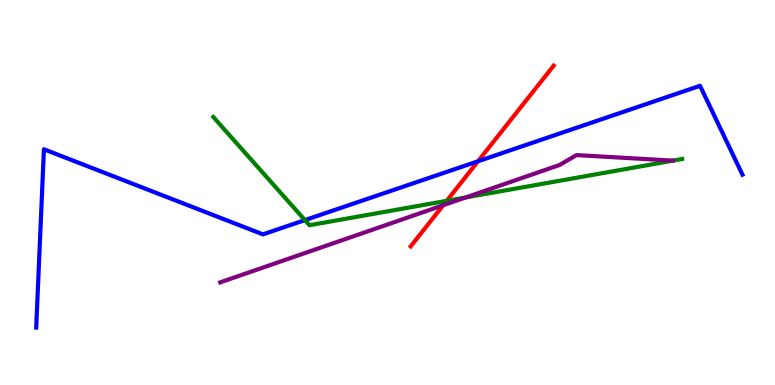[{'lines': ['blue', 'red'], 'intersections': [{'x': 6.17, 'y': 5.81}]}, {'lines': ['green', 'red'], 'intersections': [{'x': 5.76, 'y': 4.78}]}, {'lines': ['purple', 'red'], 'intersections': [{'x': 5.72, 'y': 4.67}]}, {'lines': ['blue', 'green'], 'intersections': [{'x': 3.93, 'y': 4.28}]}, {'lines': ['blue', 'purple'], 'intersections': []}, {'lines': ['green', 'purple'], 'intersections': [{'x': 6.01, 'y': 4.87}]}]